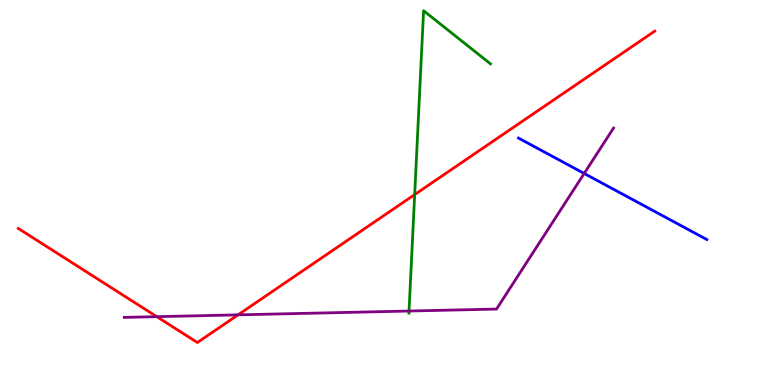[{'lines': ['blue', 'red'], 'intersections': []}, {'lines': ['green', 'red'], 'intersections': [{'x': 5.35, 'y': 4.95}]}, {'lines': ['purple', 'red'], 'intersections': [{'x': 2.02, 'y': 1.77}, {'x': 3.07, 'y': 1.82}]}, {'lines': ['blue', 'green'], 'intersections': []}, {'lines': ['blue', 'purple'], 'intersections': [{'x': 7.54, 'y': 5.49}]}, {'lines': ['green', 'purple'], 'intersections': [{'x': 5.28, 'y': 1.92}]}]